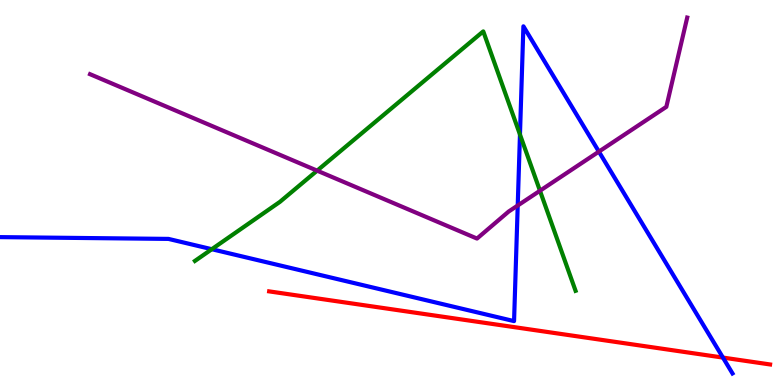[{'lines': ['blue', 'red'], 'intersections': [{'x': 9.33, 'y': 0.712}]}, {'lines': ['green', 'red'], 'intersections': []}, {'lines': ['purple', 'red'], 'intersections': []}, {'lines': ['blue', 'green'], 'intersections': [{'x': 2.73, 'y': 3.53}, {'x': 6.71, 'y': 6.51}]}, {'lines': ['blue', 'purple'], 'intersections': [{'x': 6.68, 'y': 4.66}, {'x': 7.73, 'y': 6.06}]}, {'lines': ['green', 'purple'], 'intersections': [{'x': 4.09, 'y': 5.57}, {'x': 6.97, 'y': 5.05}]}]